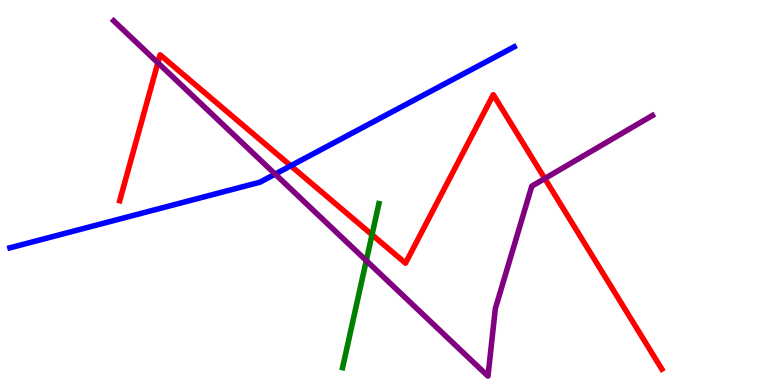[{'lines': ['blue', 'red'], 'intersections': [{'x': 3.75, 'y': 5.69}]}, {'lines': ['green', 'red'], 'intersections': [{'x': 4.8, 'y': 3.9}]}, {'lines': ['purple', 'red'], 'intersections': [{'x': 2.04, 'y': 8.37}, {'x': 7.03, 'y': 5.36}]}, {'lines': ['blue', 'green'], 'intersections': []}, {'lines': ['blue', 'purple'], 'intersections': [{'x': 3.55, 'y': 5.48}]}, {'lines': ['green', 'purple'], 'intersections': [{'x': 4.73, 'y': 3.23}]}]